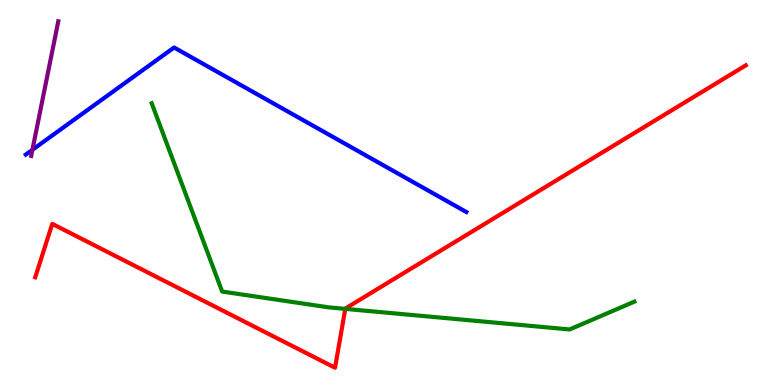[{'lines': ['blue', 'red'], 'intersections': []}, {'lines': ['green', 'red'], 'intersections': [{'x': 4.46, 'y': 1.98}]}, {'lines': ['purple', 'red'], 'intersections': []}, {'lines': ['blue', 'green'], 'intersections': []}, {'lines': ['blue', 'purple'], 'intersections': [{'x': 0.419, 'y': 6.11}]}, {'lines': ['green', 'purple'], 'intersections': []}]